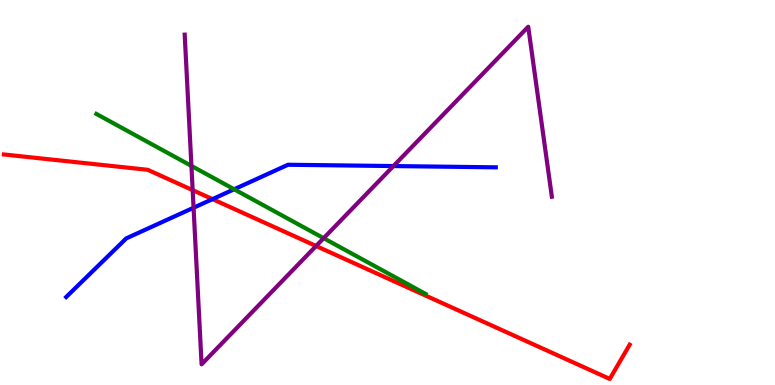[{'lines': ['blue', 'red'], 'intersections': [{'x': 2.74, 'y': 4.83}]}, {'lines': ['green', 'red'], 'intersections': []}, {'lines': ['purple', 'red'], 'intersections': [{'x': 2.49, 'y': 5.06}, {'x': 4.08, 'y': 3.61}]}, {'lines': ['blue', 'green'], 'intersections': [{'x': 3.02, 'y': 5.08}]}, {'lines': ['blue', 'purple'], 'intersections': [{'x': 2.5, 'y': 4.6}, {'x': 5.08, 'y': 5.69}]}, {'lines': ['green', 'purple'], 'intersections': [{'x': 2.47, 'y': 5.69}, {'x': 4.18, 'y': 3.81}]}]